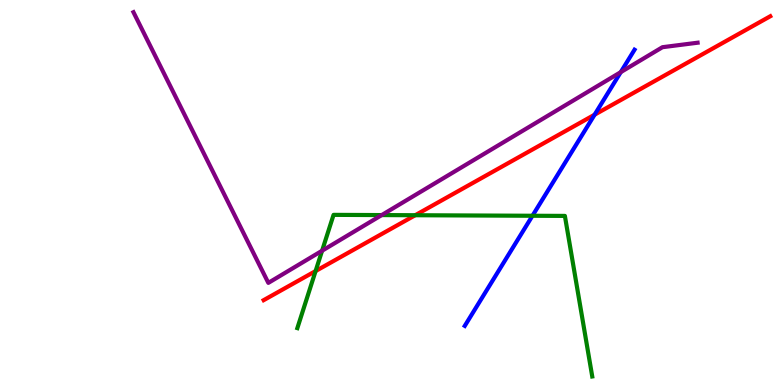[{'lines': ['blue', 'red'], 'intersections': [{'x': 7.67, 'y': 7.02}]}, {'lines': ['green', 'red'], 'intersections': [{'x': 4.07, 'y': 2.96}, {'x': 5.36, 'y': 4.41}]}, {'lines': ['purple', 'red'], 'intersections': []}, {'lines': ['blue', 'green'], 'intersections': [{'x': 6.87, 'y': 4.4}]}, {'lines': ['blue', 'purple'], 'intersections': [{'x': 8.01, 'y': 8.13}]}, {'lines': ['green', 'purple'], 'intersections': [{'x': 4.16, 'y': 3.49}, {'x': 4.93, 'y': 4.41}]}]